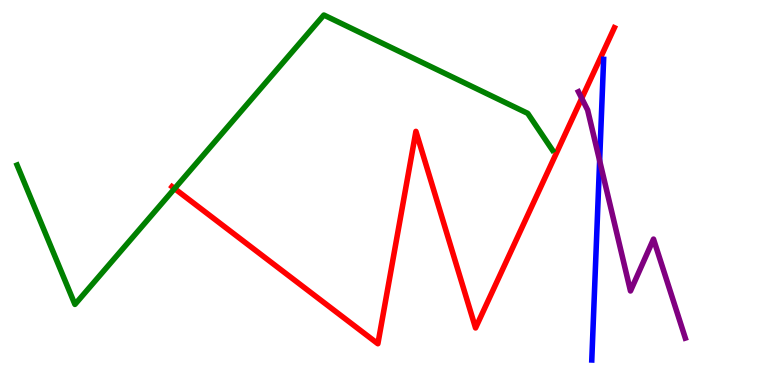[{'lines': ['blue', 'red'], 'intersections': []}, {'lines': ['green', 'red'], 'intersections': [{'x': 2.25, 'y': 5.1}]}, {'lines': ['purple', 'red'], 'intersections': [{'x': 7.51, 'y': 7.45}]}, {'lines': ['blue', 'green'], 'intersections': []}, {'lines': ['blue', 'purple'], 'intersections': [{'x': 7.74, 'y': 5.83}]}, {'lines': ['green', 'purple'], 'intersections': []}]